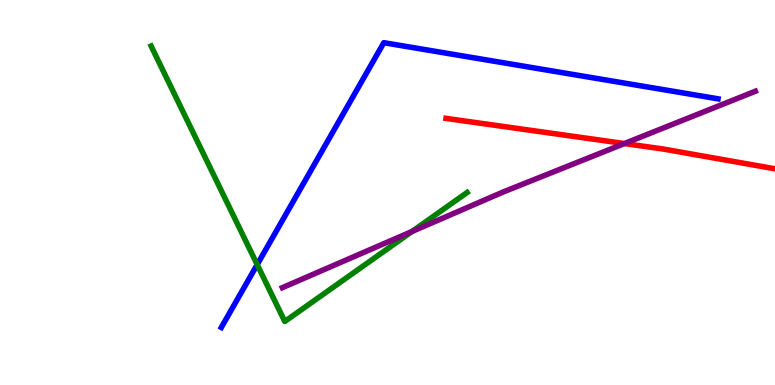[{'lines': ['blue', 'red'], 'intersections': []}, {'lines': ['green', 'red'], 'intersections': []}, {'lines': ['purple', 'red'], 'intersections': [{'x': 8.06, 'y': 6.27}]}, {'lines': ['blue', 'green'], 'intersections': [{'x': 3.32, 'y': 3.13}]}, {'lines': ['blue', 'purple'], 'intersections': []}, {'lines': ['green', 'purple'], 'intersections': [{'x': 5.32, 'y': 3.99}]}]